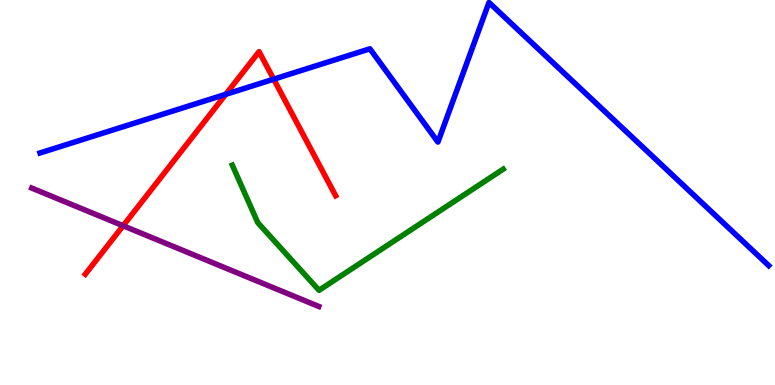[{'lines': ['blue', 'red'], 'intersections': [{'x': 2.91, 'y': 7.55}, {'x': 3.53, 'y': 7.94}]}, {'lines': ['green', 'red'], 'intersections': []}, {'lines': ['purple', 'red'], 'intersections': [{'x': 1.59, 'y': 4.14}]}, {'lines': ['blue', 'green'], 'intersections': []}, {'lines': ['blue', 'purple'], 'intersections': []}, {'lines': ['green', 'purple'], 'intersections': []}]